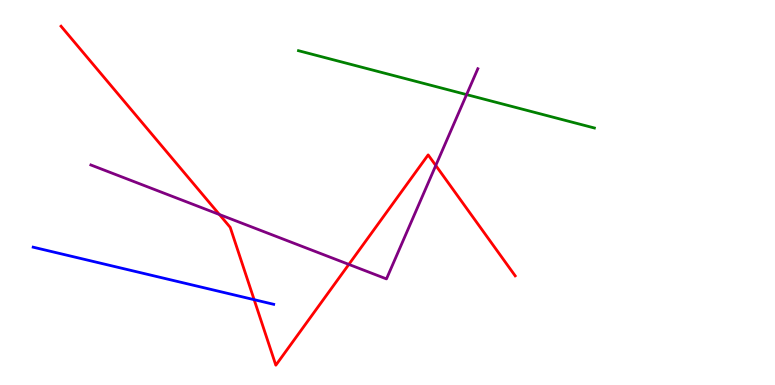[{'lines': ['blue', 'red'], 'intersections': [{'x': 3.28, 'y': 2.22}]}, {'lines': ['green', 'red'], 'intersections': []}, {'lines': ['purple', 'red'], 'intersections': [{'x': 2.83, 'y': 4.43}, {'x': 4.5, 'y': 3.13}, {'x': 5.62, 'y': 5.7}]}, {'lines': ['blue', 'green'], 'intersections': []}, {'lines': ['blue', 'purple'], 'intersections': []}, {'lines': ['green', 'purple'], 'intersections': [{'x': 6.02, 'y': 7.54}]}]